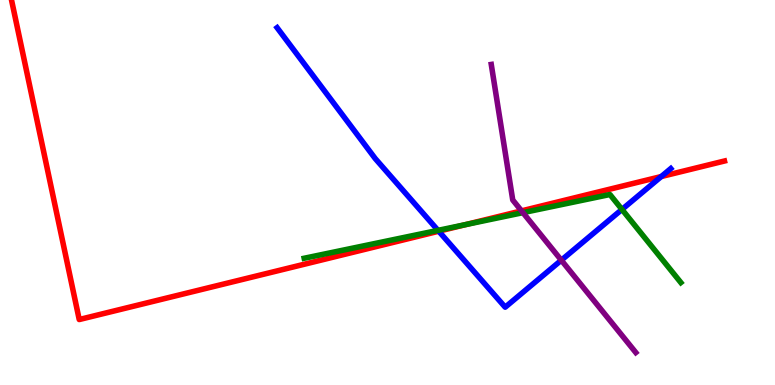[{'lines': ['blue', 'red'], 'intersections': [{'x': 5.66, 'y': 3.99}, {'x': 8.53, 'y': 5.41}]}, {'lines': ['green', 'red'], 'intersections': [{'x': 6.01, 'y': 4.17}]}, {'lines': ['purple', 'red'], 'intersections': [{'x': 6.73, 'y': 4.52}]}, {'lines': ['blue', 'green'], 'intersections': [{'x': 5.65, 'y': 4.02}, {'x': 8.03, 'y': 4.56}]}, {'lines': ['blue', 'purple'], 'intersections': [{'x': 7.24, 'y': 3.24}]}, {'lines': ['green', 'purple'], 'intersections': [{'x': 6.75, 'y': 4.48}]}]